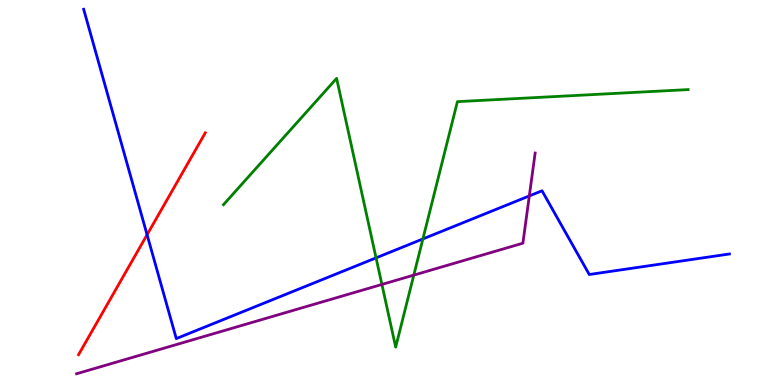[{'lines': ['blue', 'red'], 'intersections': [{'x': 1.9, 'y': 3.9}]}, {'lines': ['green', 'red'], 'intersections': []}, {'lines': ['purple', 'red'], 'intersections': []}, {'lines': ['blue', 'green'], 'intersections': [{'x': 4.85, 'y': 3.3}, {'x': 5.46, 'y': 3.79}]}, {'lines': ['blue', 'purple'], 'intersections': [{'x': 6.83, 'y': 4.91}]}, {'lines': ['green', 'purple'], 'intersections': [{'x': 4.93, 'y': 2.61}, {'x': 5.34, 'y': 2.85}]}]